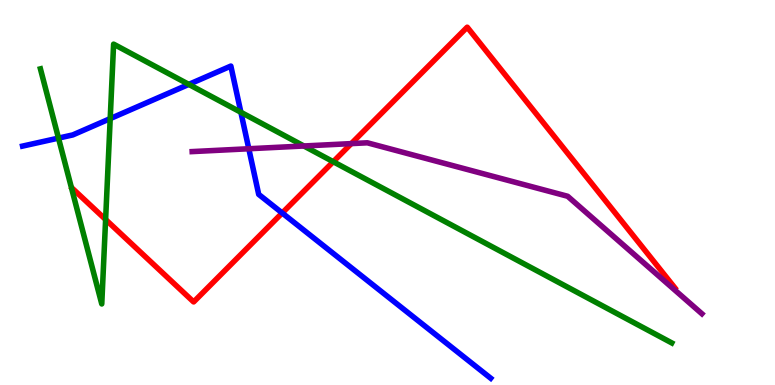[{'lines': ['blue', 'red'], 'intersections': [{'x': 3.64, 'y': 4.47}]}, {'lines': ['green', 'red'], 'intersections': [{'x': 1.36, 'y': 4.3}, {'x': 4.3, 'y': 5.8}]}, {'lines': ['purple', 'red'], 'intersections': [{'x': 4.53, 'y': 6.27}]}, {'lines': ['blue', 'green'], 'intersections': [{'x': 0.755, 'y': 6.41}, {'x': 1.42, 'y': 6.92}, {'x': 2.44, 'y': 7.81}, {'x': 3.11, 'y': 7.08}]}, {'lines': ['blue', 'purple'], 'intersections': [{'x': 3.21, 'y': 6.14}]}, {'lines': ['green', 'purple'], 'intersections': [{'x': 3.92, 'y': 6.21}]}]